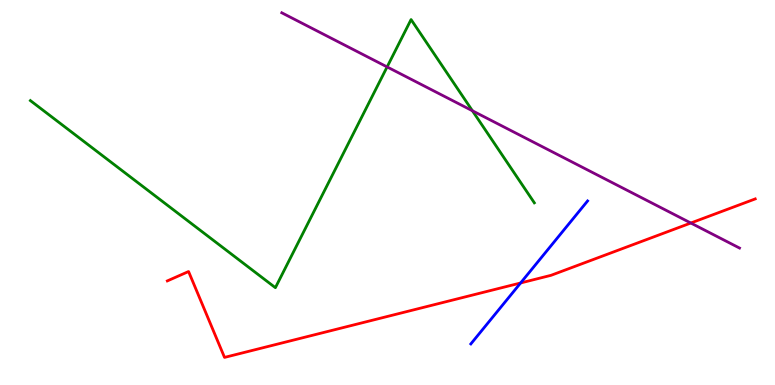[{'lines': ['blue', 'red'], 'intersections': [{'x': 6.72, 'y': 2.65}]}, {'lines': ['green', 'red'], 'intersections': []}, {'lines': ['purple', 'red'], 'intersections': [{'x': 8.91, 'y': 4.21}]}, {'lines': ['blue', 'green'], 'intersections': []}, {'lines': ['blue', 'purple'], 'intersections': []}, {'lines': ['green', 'purple'], 'intersections': [{'x': 4.99, 'y': 8.26}, {'x': 6.1, 'y': 7.12}]}]